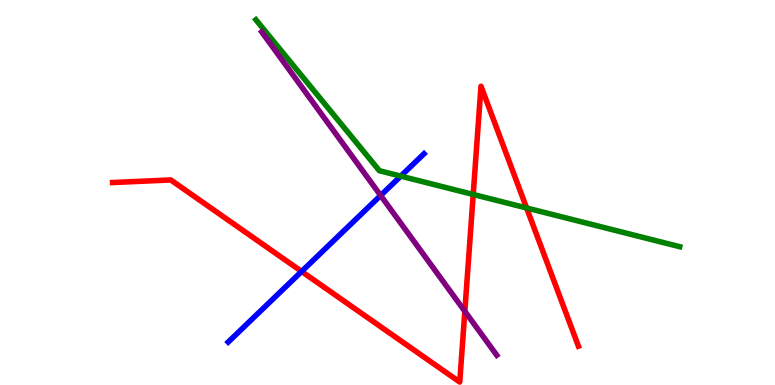[{'lines': ['blue', 'red'], 'intersections': [{'x': 3.89, 'y': 2.95}]}, {'lines': ['green', 'red'], 'intersections': [{'x': 6.11, 'y': 4.95}, {'x': 6.8, 'y': 4.6}]}, {'lines': ['purple', 'red'], 'intersections': [{'x': 6.0, 'y': 1.91}]}, {'lines': ['blue', 'green'], 'intersections': [{'x': 5.17, 'y': 5.43}]}, {'lines': ['blue', 'purple'], 'intersections': [{'x': 4.91, 'y': 4.92}]}, {'lines': ['green', 'purple'], 'intersections': []}]